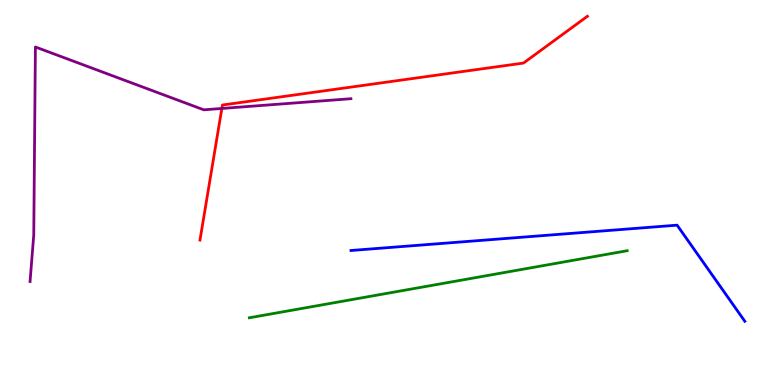[{'lines': ['blue', 'red'], 'intersections': []}, {'lines': ['green', 'red'], 'intersections': []}, {'lines': ['purple', 'red'], 'intersections': [{'x': 2.86, 'y': 7.18}]}, {'lines': ['blue', 'green'], 'intersections': []}, {'lines': ['blue', 'purple'], 'intersections': []}, {'lines': ['green', 'purple'], 'intersections': []}]